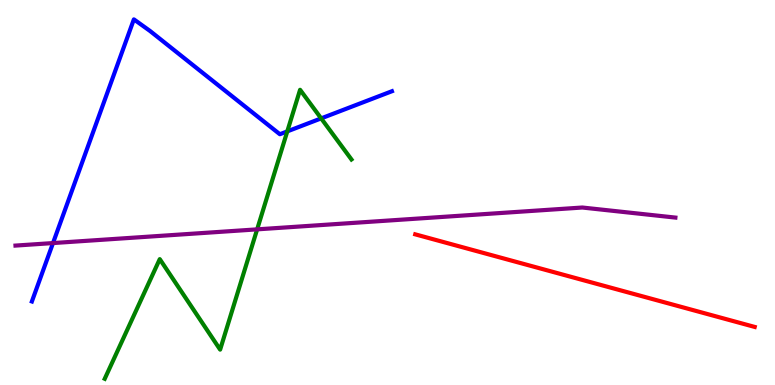[{'lines': ['blue', 'red'], 'intersections': []}, {'lines': ['green', 'red'], 'intersections': []}, {'lines': ['purple', 'red'], 'intersections': []}, {'lines': ['blue', 'green'], 'intersections': [{'x': 3.71, 'y': 6.59}, {'x': 4.14, 'y': 6.93}]}, {'lines': ['blue', 'purple'], 'intersections': [{'x': 0.684, 'y': 3.69}]}, {'lines': ['green', 'purple'], 'intersections': [{'x': 3.32, 'y': 4.04}]}]